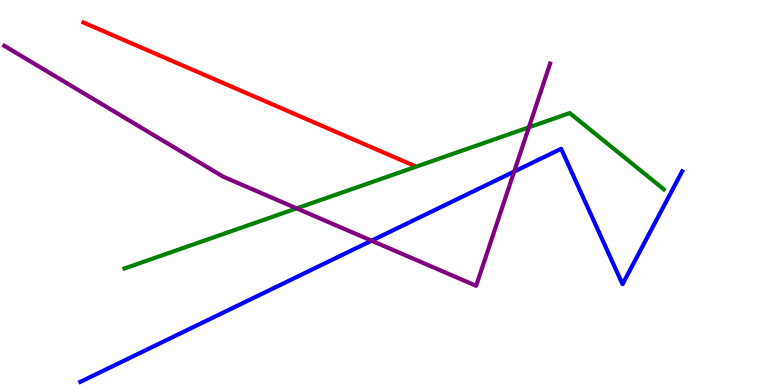[{'lines': ['blue', 'red'], 'intersections': []}, {'lines': ['green', 'red'], 'intersections': []}, {'lines': ['purple', 'red'], 'intersections': []}, {'lines': ['blue', 'green'], 'intersections': []}, {'lines': ['blue', 'purple'], 'intersections': [{'x': 4.79, 'y': 3.75}, {'x': 6.63, 'y': 5.54}]}, {'lines': ['green', 'purple'], 'intersections': [{'x': 3.83, 'y': 4.59}, {'x': 6.82, 'y': 6.69}]}]